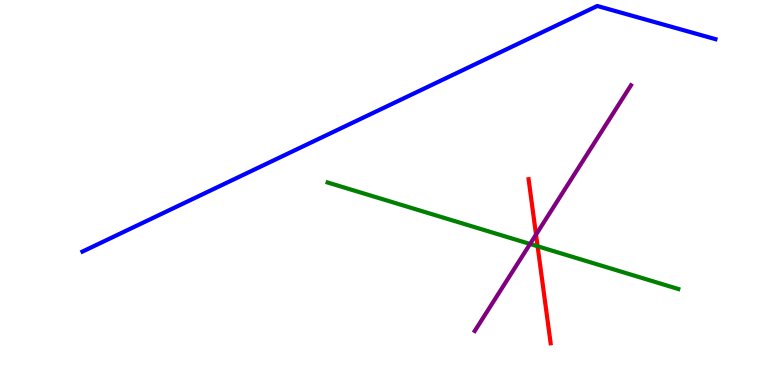[{'lines': ['blue', 'red'], 'intersections': []}, {'lines': ['green', 'red'], 'intersections': [{'x': 6.94, 'y': 3.6}]}, {'lines': ['purple', 'red'], 'intersections': [{'x': 6.92, 'y': 3.91}]}, {'lines': ['blue', 'green'], 'intersections': []}, {'lines': ['blue', 'purple'], 'intersections': []}, {'lines': ['green', 'purple'], 'intersections': [{'x': 6.84, 'y': 3.66}]}]